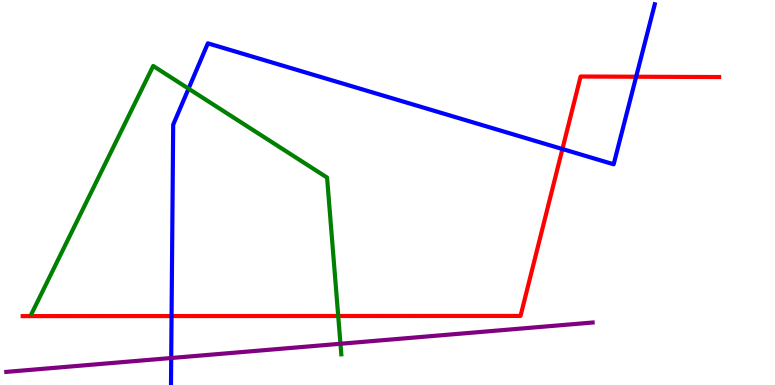[{'lines': ['blue', 'red'], 'intersections': [{'x': 2.21, 'y': 1.79}, {'x': 7.26, 'y': 6.13}, {'x': 8.21, 'y': 8.01}]}, {'lines': ['green', 'red'], 'intersections': [{'x': 4.36, 'y': 1.79}]}, {'lines': ['purple', 'red'], 'intersections': []}, {'lines': ['blue', 'green'], 'intersections': [{'x': 2.43, 'y': 7.7}]}, {'lines': ['blue', 'purple'], 'intersections': [{'x': 2.21, 'y': 0.701}]}, {'lines': ['green', 'purple'], 'intersections': [{'x': 4.39, 'y': 1.07}]}]